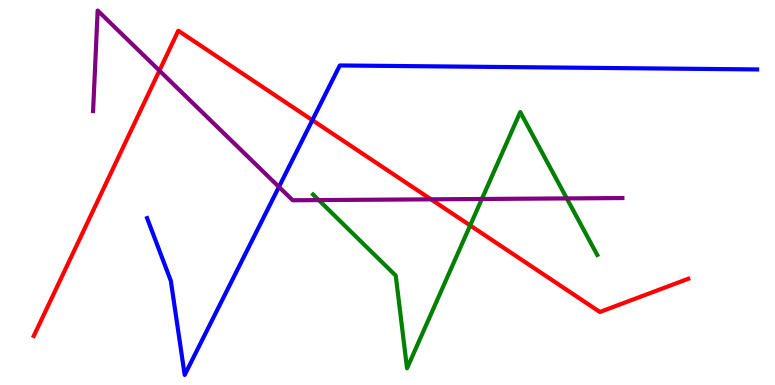[{'lines': ['blue', 'red'], 'intersections': [{'x': 4.03, 'y': 6.88}]}, {'lines': ['green', 'red'], 'intersections': [{'x': 6.07, 'y': 4.14}]}, {'lines': ['purple', 'red'], 'intersections': [{'x': 2.06, 'y': 8.17}, {'x': 5.56, 'y': 4.82}]}, {'lines': ['blue', 'green'], 'intersections': []}, {'lines': ['blue', 'purple'], 'intersections': [{'x': 3.6, 'y': 5.15}]}, {'lines': ['green', 'purple'], 'intersections': [{'x': 4.11, 'y': 4.8}, {'x': 6.22, 'y': 4.83}, {'x': 7.31, 'y': 4.85}]}]